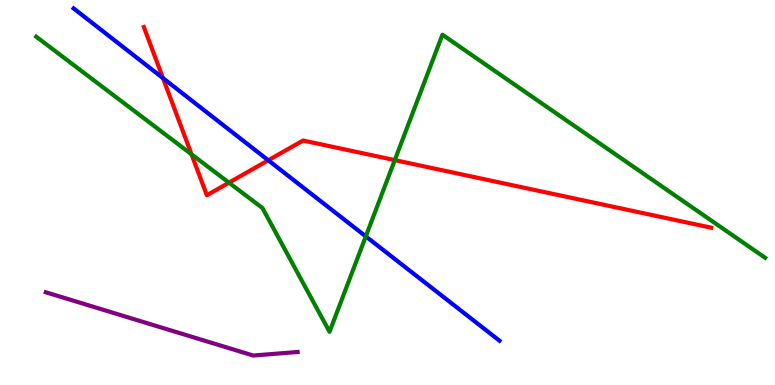[{'lines': ['blue', 'red'], 'intersections': [{'x': 2.1, 'y': 7.97}, {'x': 3.46, 'y': 5.84}]}, {'lines': ['green', 'red'], 'intersections': [{'x': 2.47, 'y': 5.99}, {'x': 2.95, 'y': 5.26}, {'x': 5.09, 'y': 5.84}]}, {'lines': ['purple', 'red'], 'intersections': []}, {'lines': ['blue', 'green'], 'intersections': [{'x': 4.72, 'y': 3.86}]}, {'lines': ['blue', 'purple'], 'intersections': []}, {'lines': ['green', 'purple'], 'intersections': []}]